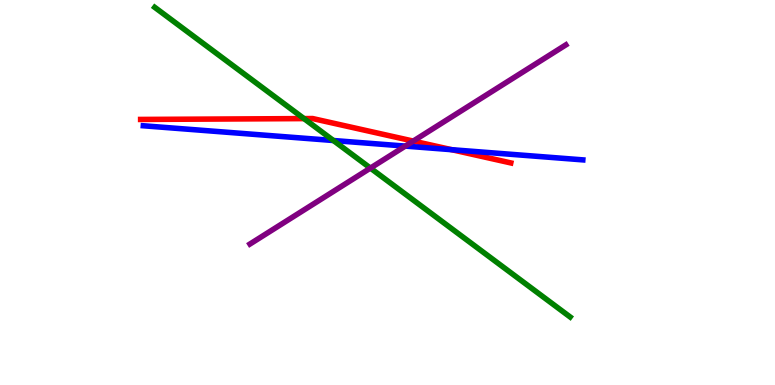[{'lines': ['blue', 'red'], 'intersections': [{'x': 5.83, 'y': 6.11}]}, {'lines': ['green', 'red'], 'intersections': [{'x': 3.92, 'y': 6.92}]}, {'lines': ['purple', 'red'], 'intersections': [{'x': 5.33, 'y': 6.34}]}, {'lines': ['blue', 'green'], 'intersections': [{'x': 4.3, 'y': 6.35}]}, {'lines': ['blue', 'purple'], 'intersections': [{'x': 5.23, 'y': 6.21}]}, {'lines': ['green', 'purple'], 'intersections': [{'x': 4.78, 'y': 5.63}]}]